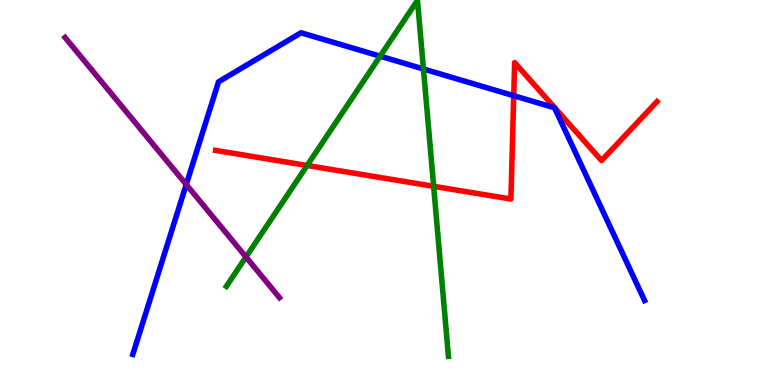[{'lines': ['blue', 'red'], 'intersections': [{'x': 6.63, 'y': 7.51}]}, {'lines': ['green', 'red'], 'intersections': [{'x': 3.96, 'y': 5.7}, {'x': 5.6, 'y': 5.16}]}, {'lines': ['purple', 'red'], 'intersections': []}, {'lines': ['blue', 'green'], 'intersections': [{'x': 4.91, 'y': 8.54}, {'x': 5.46, 'y': 8.21}]}, {'lines': ['blue', 'purple'], 'intersections': [{'x': 2.4, 'y': 5.21}]}, {'lines': ['green', 'purple'], 'intersections': [{'x': 3.17, 'y': 3.32}]}]